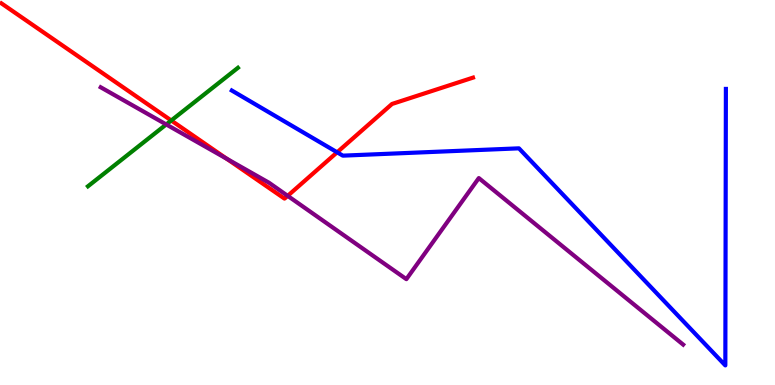[{'lines': ['blue', 'red'], 'intersections': [{'x': 4.35, 'y': 6.04}]}, {'lines': ['green', 'red'], 'intersections': [{'x': 2.21, 'y': 6.87}]}, {'lines': ['purple', 'red'], 'intersections': [{'x': 2.93, 'y': 5.88}, {'x': 3.71, 'y': 4.91}]}, {'lines': ['blue', 'green'], 'intersections': []}, {'lines': ['blue', 'purple'], 'intersections': []}, {'lines': ['green', 'purple'], 'intersections': [{'x': 2.14, 'y': 6.77}]}]